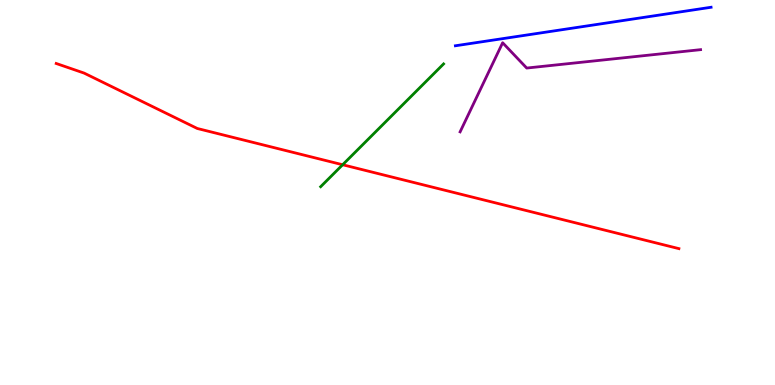[{'lines': ['blue', 'red'], 'intersections': []}, {'lines': ['green', 'red'], 'intersections': [{'x': 4.42, 'y': 5.72}]}, {'lines': ['purple', 'red'], 'intersections': []}, {'lines': ['blue', 'green'], 'intersections': []}, {'lines': ['blue', 'purple'], 'intersections': []}, {'lines': ['green', 'purple'], 'intersections': []}]